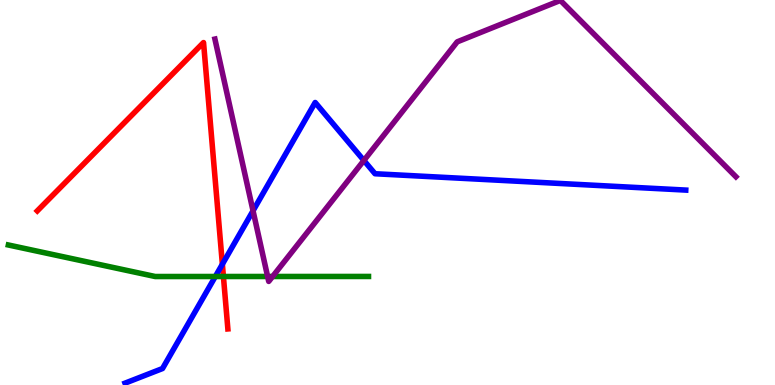[{'lines': ['blue', 'red'], 'intersections': [{'x': 2.87, 'y': 3.14}]}, {'lines': ['green', 'red'], 'intersections': [{'x': 2.88, 'y': 2.82}]}, {'lines': ['purple', 'red'], 'intersections': []}, {'lines': ['blue', 'green'], 'intersections': [{'x': 2.78, 'y': 2.82}]}, {'lines': ['blue', 'purple'], 'intersections': [{'x': 3.26, 'y': 4.52}, {'x': 4.7, 'y': 5.83}]}, {'lines': ['green', 'purple'], 'intersections': [{'x': 3.45, 'y': 2.82}, {'x': 3.52, 'y': 2.82}]}]